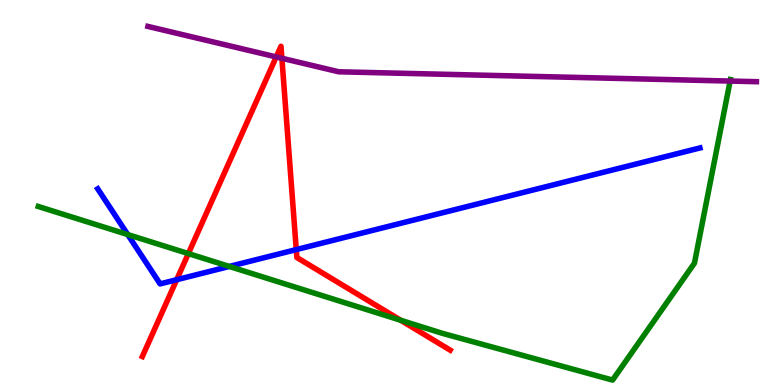[{'lines': ['blue', 'red'], 'intersections': [{'x': 2.28, 'y': 2.73}, {'x': 3.82, 'y': 3.52}]}, {'lines': ['green', 'red'], 'intersections': [{'x': 2.43, 'y': 3.41}, {'x': 5.17, 'y': 1.68}]}, {'lines': ['purple', 'red'], 'intersections': [{'x': 3.56, 'y': 8.52}, {'x': 3.64, 'y': 8.49}]}, {'lines': ['blue', 'green'], 'intersections': [{'x': 1.65, 'y': 3.91}, {'x': 2.96, 'y': 3.08}]}, {'lines': ['blue', 'purple'], 'intersections': []}, {'lines': ['green', 'purple'], 'intersections': [{'x': 9.42, 'y': 7.89}]}]